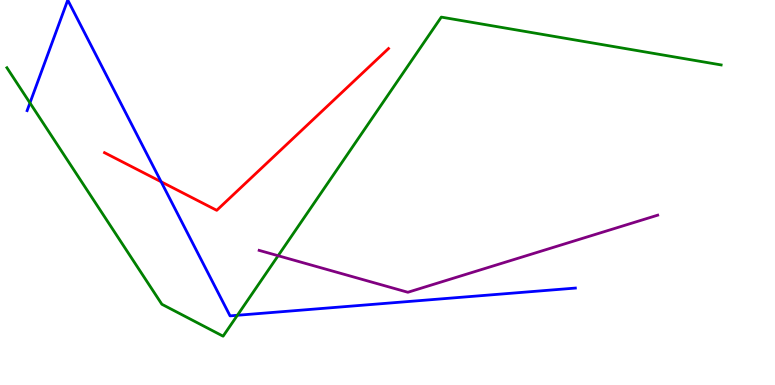[{'lines': ['blue', 'red'], 'intersections': [{'x': 2.08, 'y': 5.28}]}, {'lines': ['green', 'red'], 'intersections': []}, {'lines': ['purple', 'red'], 'intersections': []}, {'lines': ['blue', 'green'], 'intersections': [{'x': 0.387, 'y': 7.33}, {'x': 3.06, 'y': 1.81}]}, {'lines': ['blue', 'purple'], 'intersections': []}, {'lines': ['green', 'purple'], 'intersections': [{'x': 3.59, 'y': 3.36}]}]